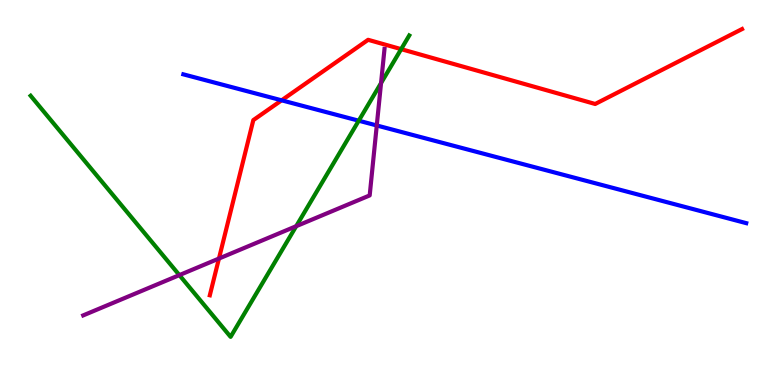[{'lines': ['blue', 'red'], 'intersections': [{'x': 3.63, 'y': 7.39}]}, {'lines': ['green', 'red'], 'intersections': [{'x': 5.18, 'y': 8.72}]}, {'lines': ['purple', 'red'], 'intersections': [{'x': 2.83, 'y': 3.28}]}, {'lines': ['blue', 'green'], 'intersections': [{'x': 4.63, 'y': 6.86}]}, {'lines': ['blue', 'purple'], 'intersections': [{'x': 4.86, 'y': 6.74}]}, {'lines': ['green', 'purple'], 'intersections': [{'x': 2.31, 'y': 2.85}, {'x': 3.82, 'y': 4.12}, {'x': 4.92, 'y': 7.84}]}]